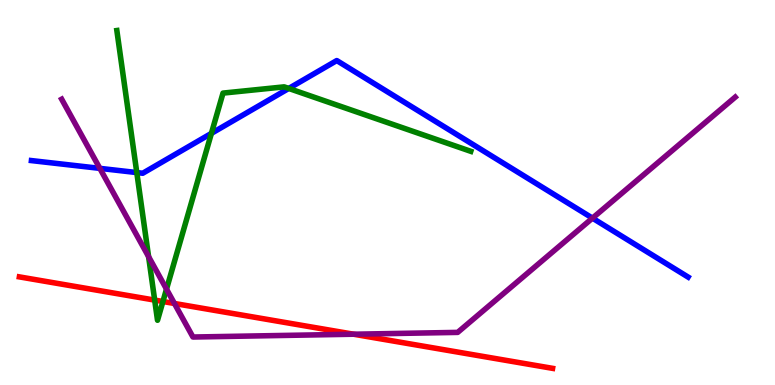[{'lines': ['blue', 'red'], 'intersections': []}, {'lines': ['green', 'red'], 'intersections': [{'x': 2.0, 'y': 2.21}, {'x': 2.1, 'y': 2.17}]}, {'lines': ['purple', 'red'], 'intersections': [{'x': 2.25, 'y': 2.12}, {'x': 4.56, 'y': 1.32}]}, {'lines': ['blue', 'green'], 'intersections': [{'x': 1.76, 'y': 5.52}, {'x': 2.73, 'y': 6.54}, {'x': 3.73, 'y': 7.7}]}, {'lines': ['blue', 'purple'], 'intersections': [{'x': 1.29, 'y': 5.63}, {'x': 7.64, 'y': 4.33}]}, {'lines': ['green', 'purple'], 'intersections': [{'x': 1.92, 'y': 3.33}, {'x': 2.15, 'y': 2.49}]}]